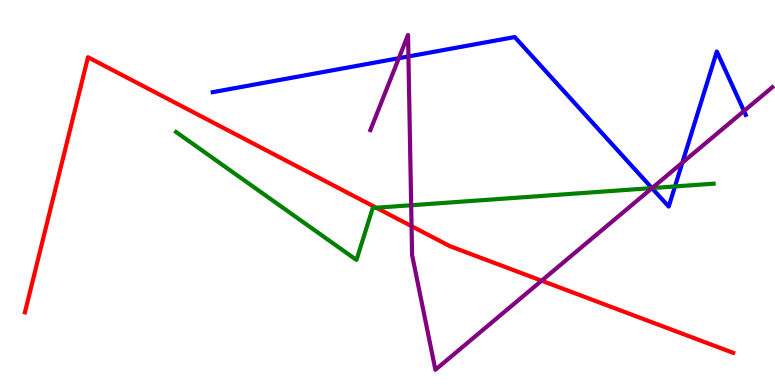[{'lines': ['blue', 'red'], 'intersections': []}, {'lines': ['green', 'red'], 'intersections': [{'x': 4.86, 'y': 4.6}]}, {'lines': ['purple', 'red'], 'intersections': [{'x': 5.31, 'y': 4.13}, {'x': 6.99, 'y': 2.71}]}, {'lines': ['blue', 'green'], 'intersections': [{'x': 8.41, 'y': 5.11}, {'x': 8.71, 'y': 5.16}]}, {'lines': ['blue', 'purple'], 'intersections': [{'x': 5.15, 'y': 8.49}, {'x': 5.27, 'y': 8.53}, {'x': 8.41, 'y': 5.11}, {'x': 8.8, 'y': 5.77}, {'x': 9.6, 'y': 7.12}]}, {'lines': ['green', 'purple'], 'intersections': [{'x': 5.31, 'y': 4.67}, {'x': 8.41, 'y': 5.11}]}]